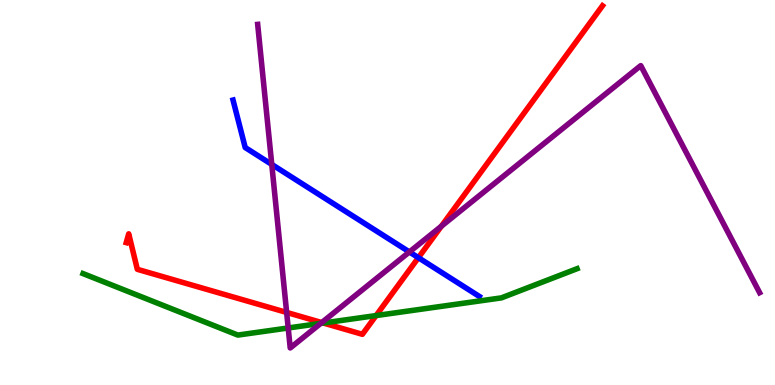[{'lines': ['blue', 'red'], 'intersections': [{'x': 5.4, 'y': 3.31}]}, {'lines': ['green', 'red'], 'intersections': [{'x': 4.17, 'y': 1.61}, {'x': 4.85, 'y': 1.8}]}, {'lines': ['purple', 'red'], 'intersections': [{'x': 3.7, 'y': 1.88}, {'x': 4.15, 'y': 1.62}, {'x': 5.7, 'y': 4.13}]}, {'lines': ['blue', 'green'], 'intersections': []}, {'lines': ['blue', 'purple'], 'intersections': [{'x': 3.51, 'y': 5.73}, {'x': 5.28, 'y': 3.46}]}, {'lines': ['green', 'purple'], 'intersections': [{'x': 3.72, 'y': 1.48}, {'x': 4.14, 'y': 1.6}]}]